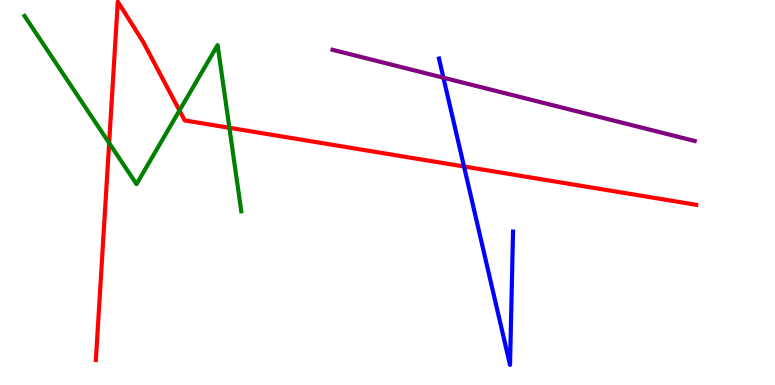[{'lines': ['blue', 'red'], 'intersections': [{'x': 5.99, 'y': 5.68}]}, {'lines': ['green', 'red'], 'intersections': [{'x': 1.41, 'y': 6.29}, {'x': 2.32, 'y': 7.13}, {'x': 2.96, 'y': 6.68}]}, {'lines': ['purple', 'red'], 'intersections': []}, {'lines': ['blue', 'green'], 'intersections': []}, {'lines': ['blue', 'purple'], 'intersections': [{'x': 5.72, 'y': 7.98}]}, {'lines': ['green', 'purple'], 'intersections': []}]